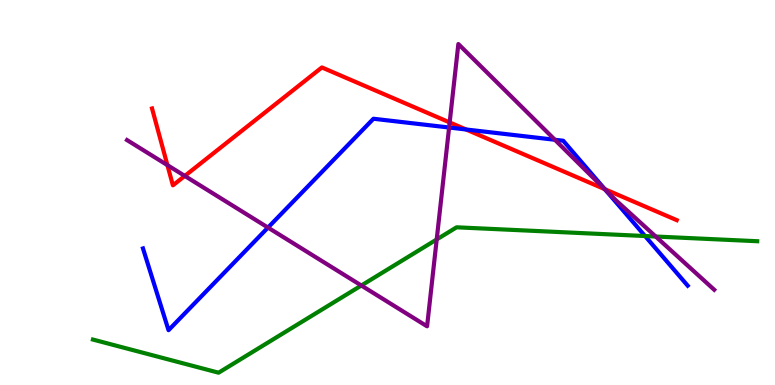[{'lines': ['blue', 'red'], 'intersections': [{'x': 6.01, 'y': 6.64}, {'x': 7.8, 'y': 5.09}]}, {'lines': ['green', 'red'], 'intersections': []}, {'lines': ['purple', 'red'], 'intersections': [{'x': 2.16, 'y': 5.71}, {'x': 2.38, 'y': 5.43}, {'x': 5.8, 'y': 6.82}, {'x': 7.8, 'y': 5.09}]}, {'lines': ['blue', 'green'], 'intersections': [{'x': 8.32, 'y': 3.87}]}, {'lines': ['blue', 'purple'], 'intersections': [{'x': 3.46, 'y': 4.09}, {'x': 5.79, 'y': 6.69}, {'x': 7.16, 'y': 6.37}, {'x': 7.81, 'y': 5.07}]}, {'lines': ['green', 'purple'], 'intersections': [{'x': 4.66, 'y': 2.58}, {'x': 5.63, 'y': 3.78}, {'x': 8.46, 'y': 3.86}]}]